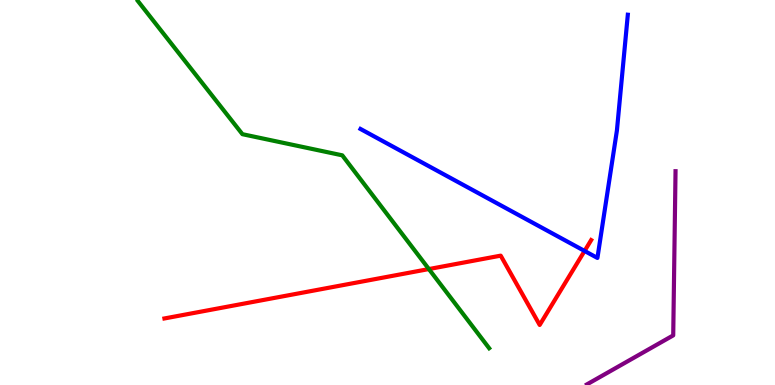[{'lines': ['blue', 'red'], 'intersections': [{'x': 7.54, 'y': 3.48}]}, {'lines': ['green', 'red'], 'intersections': [{'x': 5.53, 'y': 3.01}]}, {'lines': ['purple', 'red'], 'intersections': []}, {'lines': ['blue', 'green'], 'intersections': []}, {'lines': ['blue', 'purple'], 'intersections': []}, {'lines': ['green', 'purple'], 'intersections': []}]